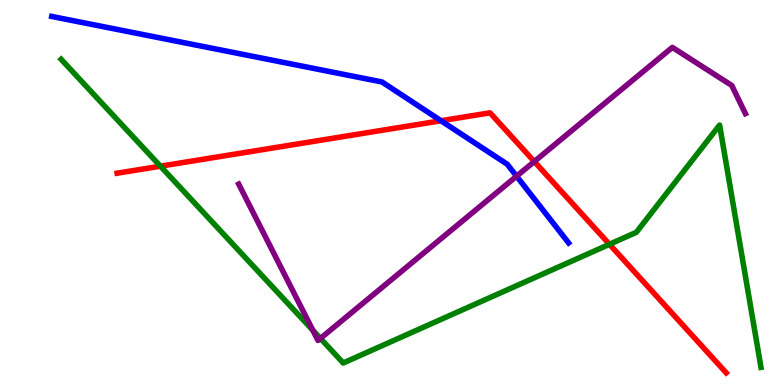[{'lines': ['blue', 'red'], 'intersections': [{'x': 5.69, 'y': 6.86}]}, {'lines': ['green', 'red'], 'intersections': [{'x': 2.07, 'y': 5.68}, {'x': 7.86, 'y': 3.65}]}, {'lines': ['purple', 'red'], 'intersections': [{'x': 6.89, 'y': 5.8}]}, {'lines': ['blue', 'green'], 'intersections': []}, {'lines': ['blue', 'purple'], 'intersections': [{'x': 6.67, 'y': 5.42}]}, {'lines': ['green', 'purple'], 'intersections': [{'x': 4.04, 'y': 1.42}, {'x': 4.13, 'y': 1.21}]}]